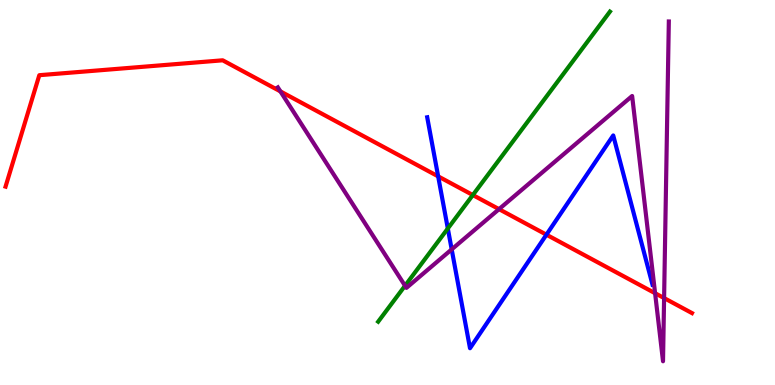[{'lines': ['blue', 'red'], 'intersections': [{'x': 5.65, 'y': 5.42}, {'x': 7.05, 'y': 3.9}]}, {'lines': ['green', 'red'], 'intersections': [{'x': 6.1, 'y': 4.93}]}, {'lines': ['purple', 'red'], 'intersections': [{'x': 3.62, 'y': 7.63}, {'x': 6.44, 'y': 4.57}, {'x': 8.45, 'y': 2.38}, {'x': 8.57, 'y': 2.26}]}, {'lines': ['blue', 'green'], 'intersections': [{'x': 5.78, 'y': 4.06}]}, {'lines': ['blue', 'purple'], 'intersections': [{'x': 5.83, 'y': 3.52}]}, {'lines': ['green', 'purple'], 'intersections': [{'x': 5.23, 'y': 2.58}]}]